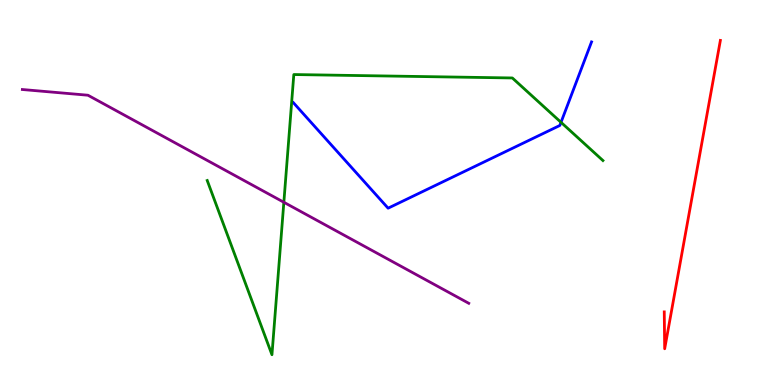[{'lines': ['blue', 'red'], 'intersections': []}, {'lines': ['green', 'red'], 'intersections': []}, {'lines': ['purple', 'red'], 'intersections': []}, {'lines': ['blue', 'green'], 'intersections': [{'x': 7.24, 'y': 6.82}]}, {'lines': ['blue', 'purple'], 'intersections': []}, {'lines': ['green', 'purple'], 'intersections': [{'x': 3.66, 'y': 4.75}]}]